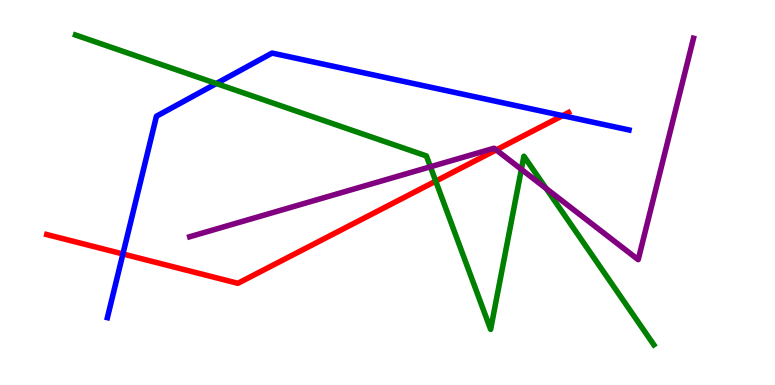[{'lines': ['blue', 'red'], 'intersections': [{'x': 1.59, 'y': 3.4}, {'x': 7.26, 'y': 7.0}]}, {'lines': ['green', 'red'], 'intersections': [{'x': 5.62, 'y': 5.3}]}, {'lines': ['purple', 'red'], 'intersections': [{'x': 6.4, 'y': 6.11}]}, {'lines': ['blue', 'green'], 'intersections': [{'x': 2.79, 'y': 7.83}]}, {'lines': ['blue', 'purple'], 'intersections': []}, {'lines': ['green', 'purple'], 'intersections': [{'x': 5.55, 'y': 5.67}, {'x': 6.73, 'y': 5.6}, {'x': 7.05, 'y': 5.1}]}]